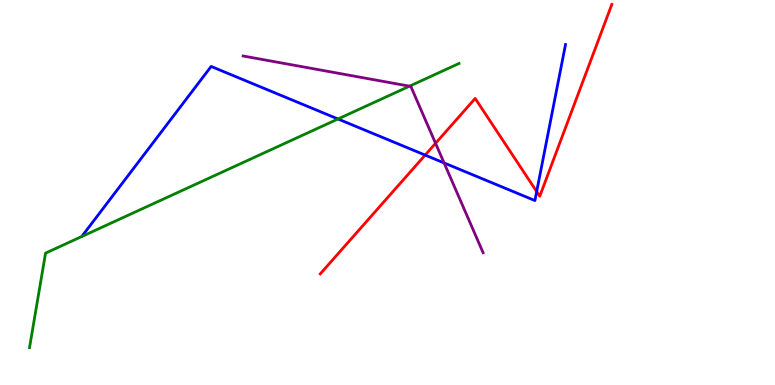[{'lines': ['blue', 'red'], 'intersections': [{'x': 5.49, 'y': 5.97}, {'x': 6.92, 'y': 5.02}]}, {'lines': ['green', 'red'], 'intersections': []}, {'lines': ['purple', 'red'], 'intersections': [{'x': 5.62, 'y': 6.28}]}, {'lines': ['blue', 'green'], 'intersections': [{'x': 4.36, 'y': 6.91}]}, {'lines': ['blue', 'purple'], 'intersections': [{'x': 5.73, 'y': 5.77}]}, {'lines': ['green', 'purple'], 'intersections': [{'x': 5.28, 'y': 7.76}]}]